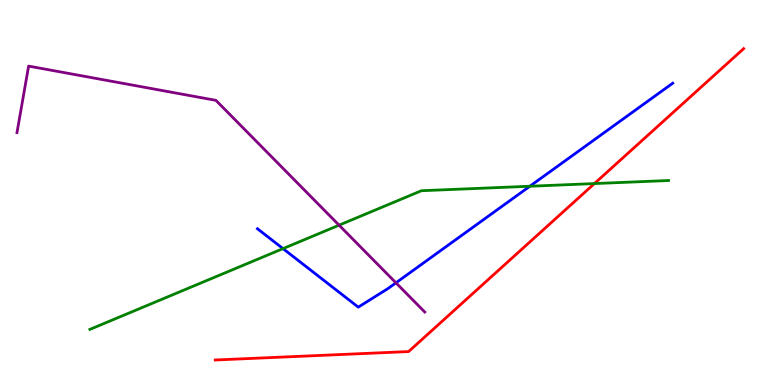[{'lines': ['blue', 'red'], 'intersections': []}, {'lines': ['green', 'red'], 'intersections': [{'x': 7.67, 'y': 5.23}]}, {'lines': ['purple', 'red'], 'intersections': []}, {'lines': ['blue', 'green'], 'intersections': [{'x': 3.65, 'y': 3.54}, {'x': 6.84, 'y': 5.16}]}, {'lines': ['blue', 'purple'], 'intersections': [{'x': 5.11, 'y': 2.65}]}, {'lines': ['green', 'purple'], 'intersections': [{'x': 4.38, 'y': 4.15}]}]